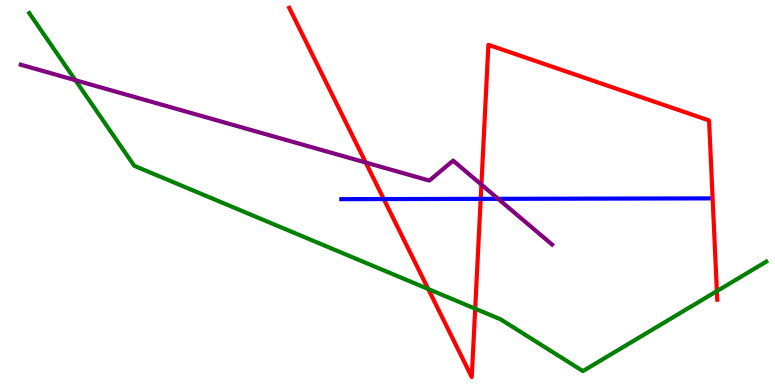[{'lines': ['blue', 'red'], 'intersections': [{'x': 4.95, 'y': 4.83}, {'x': 6.2, 'y': 4.83}]}, {'lines': ['green', 'red'], 'intersections': [{'x': 5.53, 'y': 2.49}, {'x': 6.13, 'y': 1.98}, {'x': 9.25, 'y': 2.44}]}, {'lines': ['purple', 'red'], 'intersections': [{'x': 4.72, 'y': 5.78}, {'x': 6.21, 'y': 5.2}]}, {'lines': ['blue', 'green'], 'intersections': []}, {'lines': ['blue', 'purple'], 'intersections': [{'x': 6.43, 'y': 4.84}]}, {'lines': ['green', 'purple'], 'intersections': [{'x': 0.973, 'y': 7.92}]}]